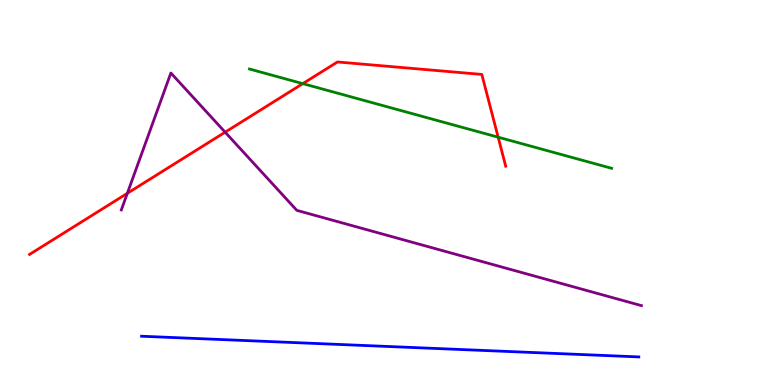[{'lines': ['blue', 'red'], 'intersections': []}, {'lines': ['green', 'red'], 'intersections': [{'x': 3.91, 'y': 7.83}, {'x': 6.43, 'y': 6.44}]}, {'lines': ['purple', 'red'], 'intersections': [{'x': 1.64, 'y': 4.98}, {'x': 2.9, 'y': 6.57}]}, {'lines': ['blue', 'green'], 'intersections': []}, {'lines': ['blue', 'purple'], 'intersections': []}, {'lines': ['green', 'purple'], 'intersections': []}]